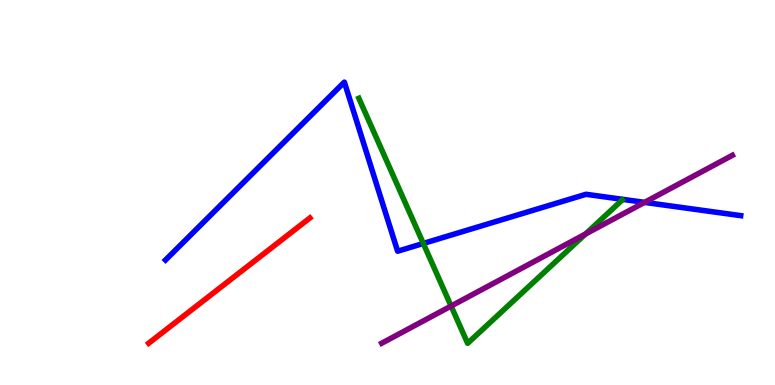[{'lines': ['blue', 'red'], 'intersections': []}, {'lines': ['green', 'red'], 'intersections': []}, {'lines': ['purple', 'red'], 'intersections': []}, {'lines': ['blue', 'green'], 'intersections': [{'x': 5.46, 'y': 3.68}]}, {'lines': ['blue', 'purple'], 'intersections': [{'x': 8.32, 'y': 4.74}]}, {'lines': ['green', 'purple'], 'intersections': [{'x': 5.82, 'y': 2.05}, {'x': 7.55, 'y': 3.92}]}]